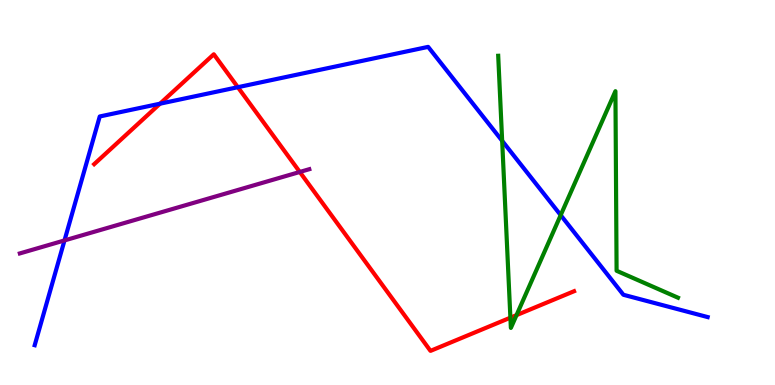[{'lines': ['blue', 'red'], 'intersections': [{'x': 2.06, 'y': 7.31}, {'x': 3.07, 'y': 7.73}]}, {'lines': ['green', 'red'], 'intersections': [{'x': 6.59, 'y': 1.75}, {'x': 6.66, 'y': 1.81}]}, {'lines': ['purple', 'red'], 'intersections': [{'x': 3.87, 'y': 5.53}]}, {'lines': ['blue', 'green'], 'intersections': [{'x': 6.48, 'y': 6.34}, {'x': 7.23, 'y': 4.41}]}, {'lines': ['blue', 'purple'], 'intersections': [{'x': 0.832, 'y': 3.76}]}, {'lines': ['green', 'purple'], 'intersections': []}]